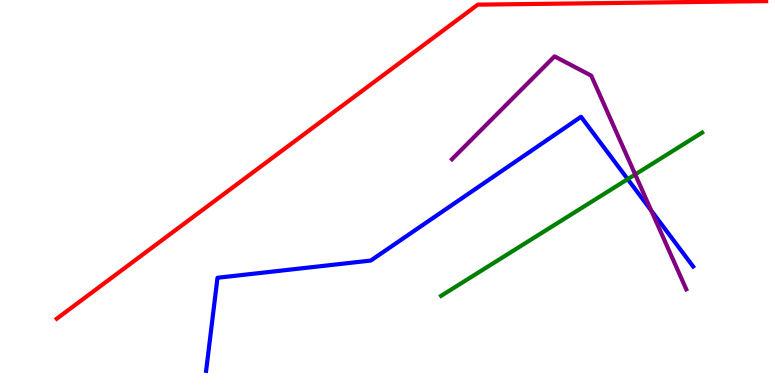[{'lines': ['blue', 'red'], 'intersections': []}, {'lines': ['green', 'red'], 'intersections': []}, {'lines': ['purple', 'red'], 'intersections': []}, {'lines': ['blue', 'green'], 'intersections': [{'x': 8.1, 'y': 5.35}]}, {'lines': ['blue', 'purple'], 'intersections': [{'x': 8.4, 'y': 4.53}]}, {'lines': ['green', 'purple'], 'intersections': [{'x': 8.2, 'y': 5.47}]}]